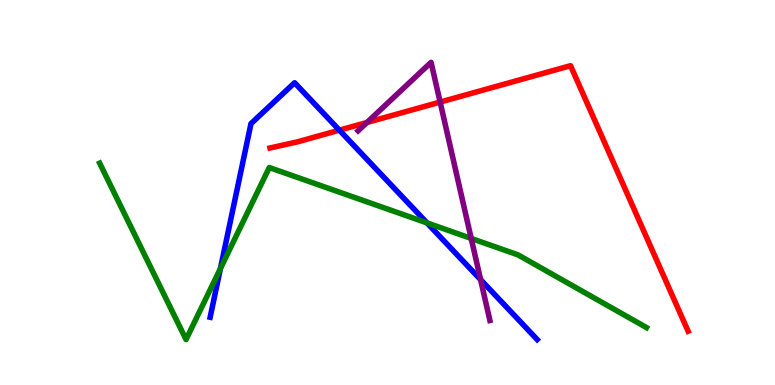[{'lines': ['blue', 'red'], 'intersections': [{'x': 4.38, 'y': 6.62}]}, {'lines': ['green', 'red'], 'intersections': []}, {'lines': ['purple', 'red'], 'intersections': [{'x': 4.74, 'y': 6.82}, {'x': 5.68, 'y': 7.35}]}, {'lines': ['blue', 'green'], 'intersections': [{'x': 2.84, 'y': 3.03}, {'x': 5.51, 'y': 4.21}]}, {'lines': ['blue', 'purple'], 'intersections': [{'x': 6.2, 'y': 2.74}]}, {'lines': ['green', 'purple'], 'intersections': [{'x': 6.08, 'y': 3.81}]}]